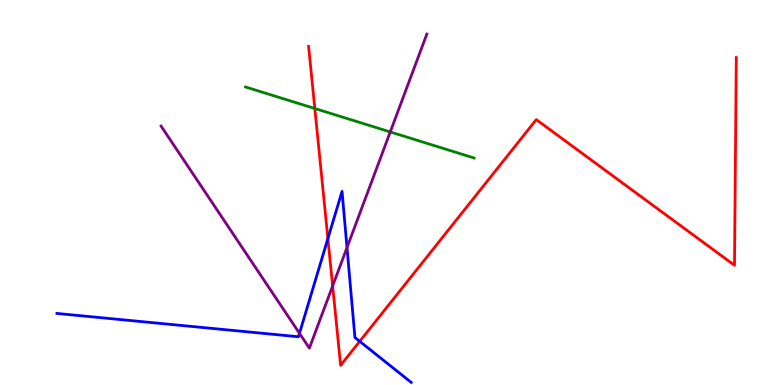[{'lines': ['blue', 'red'], 'intersections': [{'x': 4.23, 'y': 3.8}, {'x': 4.64, 'y': 1.13}]}, {'lines': ['green', 'red'], 'intersections': [{'x': 4.06, 'y': 7.18}]}, {'lines': ['purple', 'red'], 'intersections': [{'x': 4.29, 'y': 2.57}]}, {'lines': ['blue', 'green'], 'intersections': []}, {'lines': ['blue', 'purple'], 'intersections': [{'x': 3.86, 'y': 1.34}, {'x': 4.48, 'y': 3.57}]}, {'lines': ['green', 'purple'], 'intersections': [{'x': 5.04, 'y': 6.57}]}]